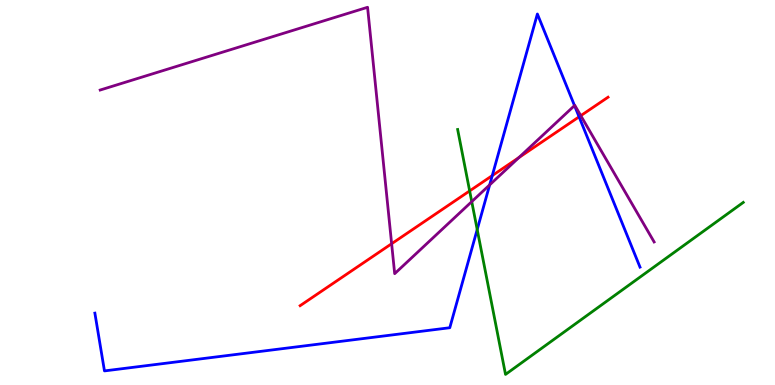[{'lines': ['blue', 'red'], 'intersections': [{'x': 6.35, 'y': 5.44}, {'x': 7.47, 'y': 6.97}]}, {'lines': ['green', 'red'], 'intersections': [{'x': 6.06, 'y': 5.04}]}, {'lines': ['purple', 'red'], 'intersections': [{'x': 5.05, 'y': 3.67}, {'x': 6.7, 'y': 5.91}, {'x': 7.49, 'y': 7.0}]}, {'lines': ['blue', 'green'], 'intersections': [{'x': 6.16, 'y': 4.04}]}, {'lines': ['blue', 'purple'], 'intersections': [{'x': 6.32, 'y': 5.2}, {'x': 7.41, 'y': 7.26}]}, {'lines': ['green', 'purple'], 'intersections': [{'x': 6.09, 'y': 4.76}]}]